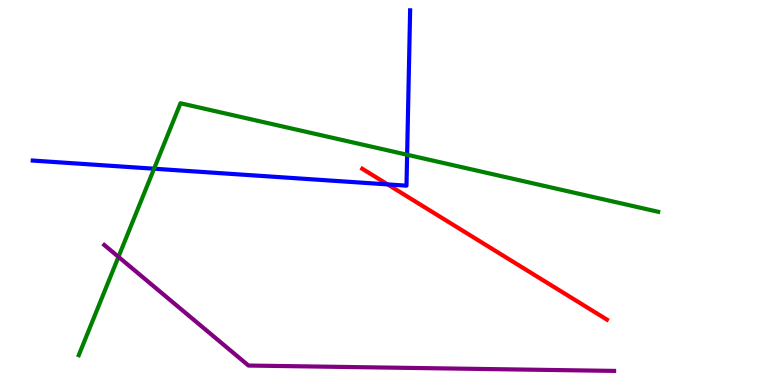[{'lines': ['blue', 'red'], 'intersections': [{'x': 5.0, 'y': 5.21}]}, {'lines': ['green', 'red'], 'intersections': []}, {'lines': ['purple', 'red'], 'intersections': []}, {'lines': ['blue', 'green'], 'intersections': [{'x': 1.99, 'y': 5.62}, {'x': 5.25, 'y': 5.98}]}, {'lines': ['blue', 'purple'], 'intersections': []}, {'lines': ['green', 'purple'], 'intersections': [{'x': 1.53, 'y': 3.33}]}]